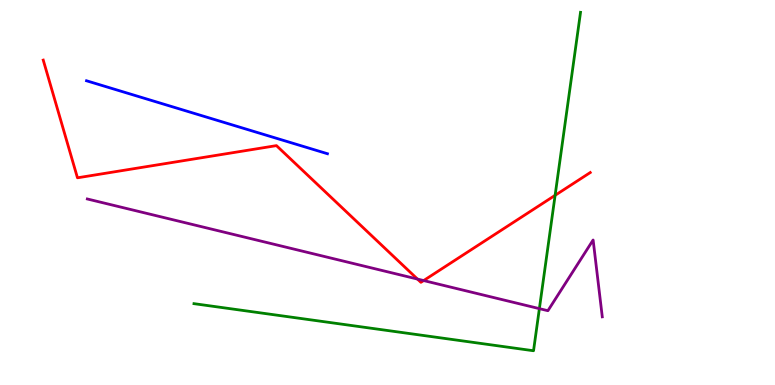[{'lines': ['blue', 'red'], 'intersections': []}, {'lines': ['green', 'red'], 'intersections': [{'x': 7.16, 'y': 4.93}]}, {'lines': ['purple', 'red'], 'intersections': [{'x': 5.39, 'y': 2.75}, {'x': 5.47, 'y': 2.71}]}, {'lines': ['blue', 'green'], 'intersections': []}, {'lines': ['blue', 'purple'], 'intersections': []}, {'lines': ['green', 'purple'], 'intersections': [{'x': 6.96, 'y': 1.98}]}]